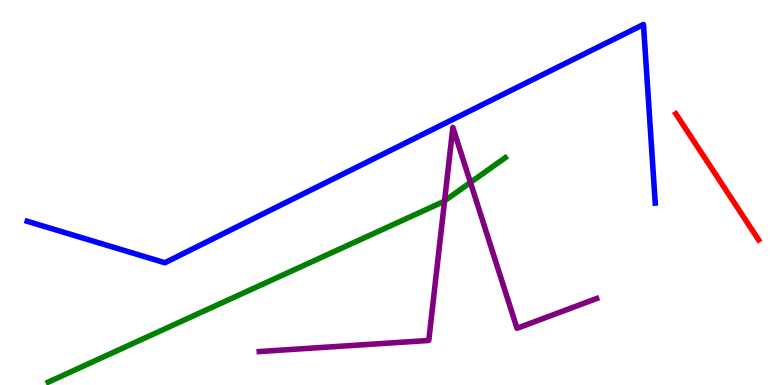[{'lines': ['blue', 'red'], 'intersections': []}, {'lines': ['green', 'red'], 'intersections': []}, {'lines': ['purple', 'red'], 'intersections': []}, {'lines': ['blue', 'green'], 'intersections': []}, {'lines': ['blue', 'purple'], 'intersections': []}, {'lines': ['green', 'purple'], 'intersections': [{'x': 5.74, 'y': 4.78}, {'x': 6.07, 'y': 5.26}]}]